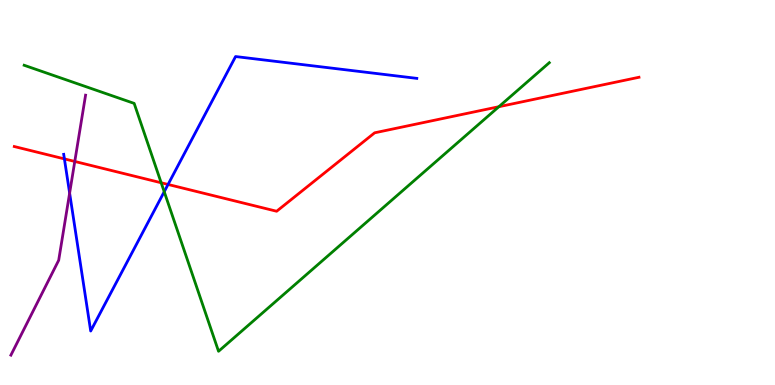[{'lines': ['blue', 'red'], 'intersections': [{'x': 0.831, 'y': 5.87}, {'x': 2.17, 'y': 5.21}]}, {'lines': ['green', 'red'], 'intersections': [{'x': 2.08, 'y': 5.25}, {'x': 6.44, 'y': 7.23}]}, {'lines': ['purple', 'red'], 'intersections': [{'x': 0.965, 'y': 5.81}]}, {'lines': ['blue', 'green'], 'intersections': [{'x': 2.12, 'y': 5.02}]}, {'lines': ['blue', 'purple'], 'intersections': [{'x': 0.898, 'y': 4.98}]}, {'lines': ['green', 'purple'], 'intersections': []}]